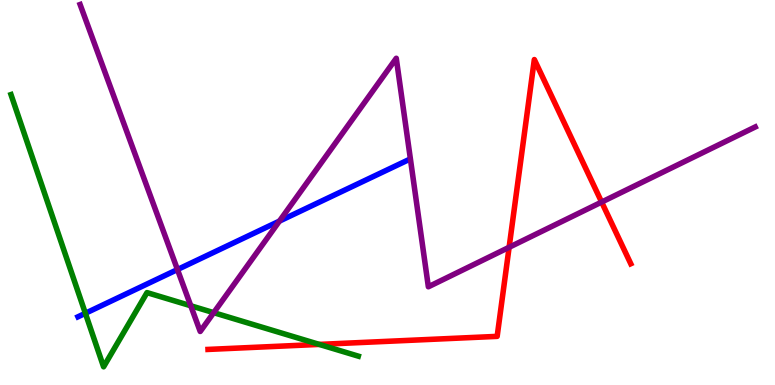[{'lines': ['blue', 'red'], 'intersections': []}, {'lines': ['green', 'red'], 'intersections': [{'x': 4.12, 'y': 1.05}]}, {'lines': ['purple', 'red'], 'intersections': [{'x': 6.57, 'y': 3.58}, {'x': 7.76, 'y': 4.75}]}, {'lines': ['blue', 'green'], 'intersections': [{'x': 1.1, 'y': 1.86}]}, {'lines': ['blue', 'purple'], 'intersections': [{'x': 2.29, 'y': 3.0}, {'x': 3.61, 'y': 4.26}]}, {'lines': ['green', 'purple'], 'intersections': [{'x': 2.46, 'y': 2.06}, {'x': 2.76, 'y': 1.88}]}]